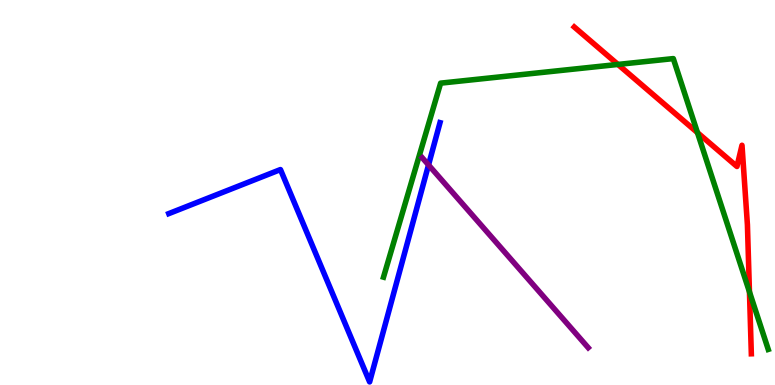[{'lines': ['blue', 'red'], 'intersections': []}, {'lines': ['green', 'red'], 'intersections': [{'x': 7.97, 'y': 8.33}, {'x': 9.0, 'y': 6.56}, {'x': 9.67, 'y': 2.42}]}, {'lines': ['purple', 'red'], 'intersections': []}, {'lines': ['blue', 'green'], 'intersections': []}, {'lines': ['blue', 'purple'], 'intersections': [{'x': 5.53, 'y': 5.72}]}, {'lines': ['green', 'purple'], 'intersections': []}]